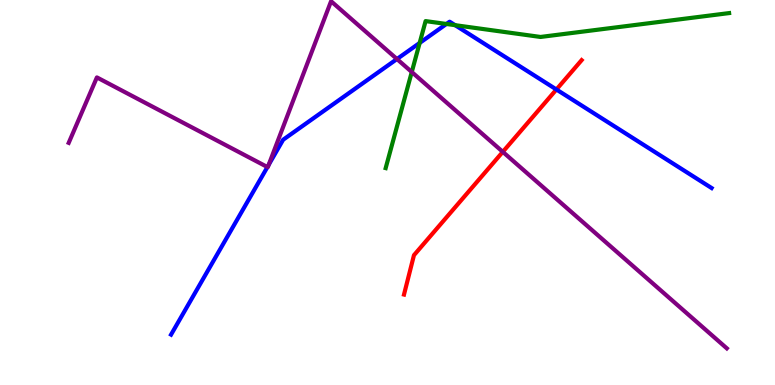[{'lines': ['blue', 'red'], 'intersections': [{'x': 7.18, 'y': 7.68}]}, {'lines': ['green', 'red'], 'intersections': []}, {'lines': ['purple', 'red'], 'intersections': [{'x': 6.49, 'y': 6.06}]}, {'lines': ['blue', 'green'], 'intersections': [{'x': 5.42, 'y': 8.88}, {'x': 5.76, 'y': 9.38}, {'x': 5.87, 'y': 9.35}]}, {'lines': ['blue', 'purple'], 'intersections': [{'x': 3.45, 'y': 5.66}, {'x': 3.47, 'y': 5.72}, {'x': 5.12, 'y': 8.47}]}, {'lines': ['green', 'purple'], 'intersections': [{'x': 5.31, 'y': 8.13}]}]